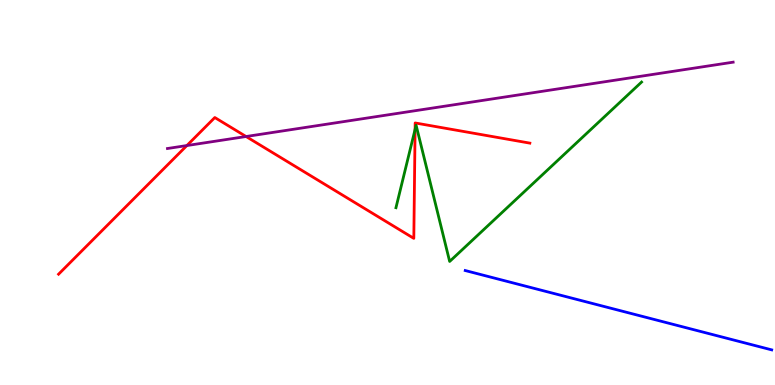[{'lines': ['blue', 'red'], 'intersections': []}, {'lines': ['green', 'red'], 'intersections': [{'x': 5.36, 'y': 6.64}]}, {'lines': ['purple', 'red'], 'intersections': [{'x': 2.41, 'y': 6.22}, {'x': 3.18, 'y': 6.45}]}, {'lines': ['blue', 'green'], 'intersections': []}, {'lines': ['blue', 'purple'], 'intersections': []}, {'lines': ['green', 'purple'], 'intersections': []}]